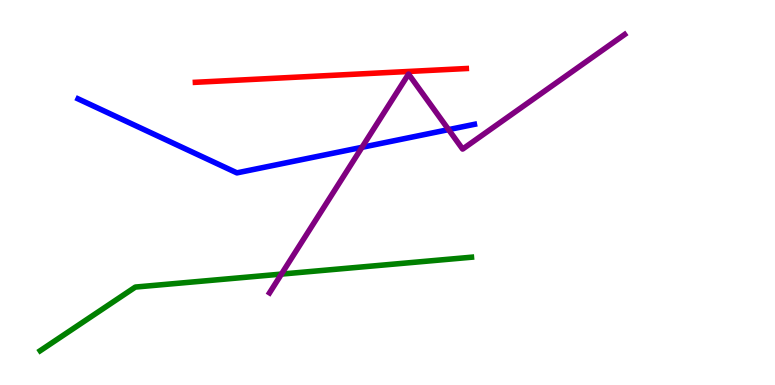[{'lines': ['blue', 'red'], 'intersections': []}, {'lines': ['green', 'red'], 'intersections': []}, {'lines': ['purple', 'red'], 'intersections': []}, {'lines': ['blue', 'green'], 'intersections': []}, {'lines': ['blue', 'purple'], 'intersections': [{'x': 4.67, 'y': 6.17}, {'x': 5.79, 'y': 6.63}]}, {'lines': ['green', 'purple'], 'intersections': [{'x': 3.63, 'y': 2.88}]}]